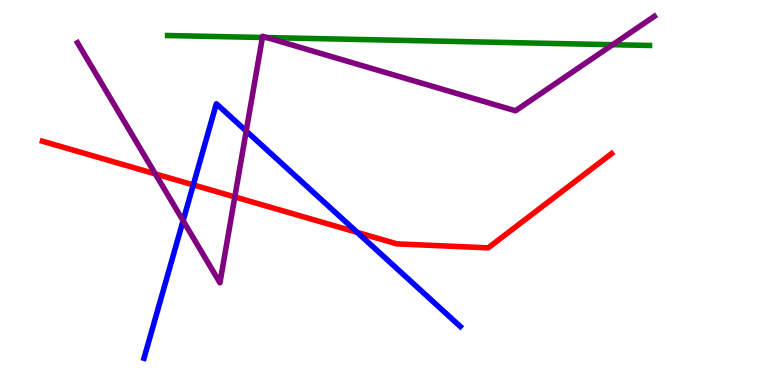[{'lines': ['blue', 'red'], 'intersections': [{'x': 2.49, 'y': 5.2}, {'x': 4.61, 'y': 3.96}]}, {'lines': ['green', 'red'], 'intersections': []}, {'lines': ['purple', 'red'], 'intersections': [{'x': 2.0, 'y': 5.48}, {'x': 3.03, 'y': 4.89}]}, {'lines': ['blue', 'green'], 'intersections': []}, {'lines': ['blue', 'purple'], 'intersections': [{'x': 2.36, 'y': 4.27}, {'x': 3.18, 'y': 6.6}]}, {'lines': ['green', 'purple'], 'intersections': [{'x': 3.39, 'y': 9.03}, {'x': 3.44, 'y': 9.02}, {'x': 7.91, 'y': 8.84}]}]